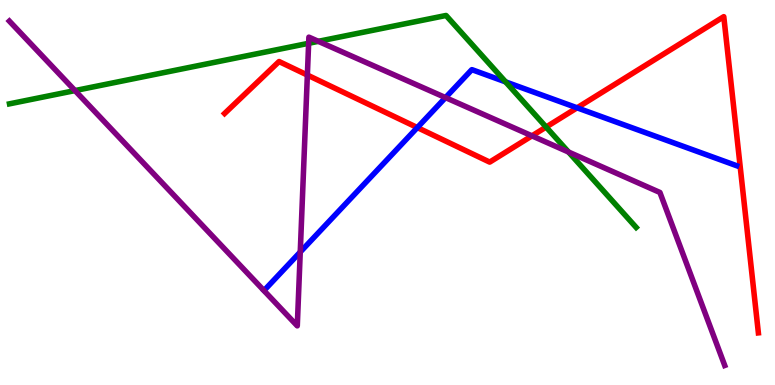[{'lines': ['blue', 'red'], 'intersections': [{'x': 5.38, 'y': 6.69}, {'x': 7.45, 'y': 7.2}]}, {'lines': ['green', 'red'], 'intersections': [{'x': 7.05, 'y': 6.7}]}, {'lines': ['purple', 'red'], 'intersections': [{'x': 3.97, 'y': 8.05}, {'x': 6.86, 'y': 6.47}]}, {'lines': ['blue', 'green'], 'intersections': [{'x': 6.52, 'y': 7.87}]}, {'lines': ['blue', 'purple'], 'intersections': [{'x': 3.87, 'y': 3.45}, {'x': 5.75, 'y': 7.46}]}, {'lines': ['green', 'purple'], 'intersections': [{'x': 0.968, 'y': 7.65}, {'x': 3.98, 'y': 8.88}, {'x': 4.11, 'y': 8.93}, {'x': 7.34, 'y': 6.05}]}]